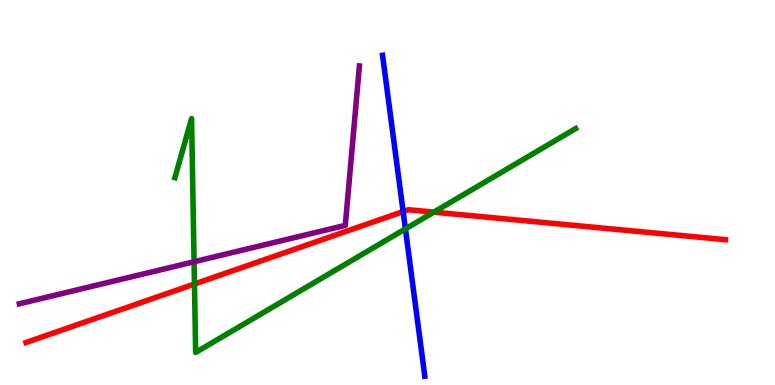[{'lines': ['blue', 'red'], 'intersections': [{'x': 5.2, 'y': 4.5}]}, {'lines': ['green', 'red'], 'intersections': [{'x': 2.51, 'y': 2.62}, {'x': 5.6, 'y': 4.49}]}, {'lines': ['purple', 'red'], 'intersections': []}, {'lines': ['blue', 'green'], 'intersections': [{'x': 5.23, 'y': 4.05}]}, {'lines': ['blue', 'purple'], 'intersections': []}, {'lines': ['green', 'purple'], 'intersections': [{'x': 2.5, 'y': 3.2}]}]